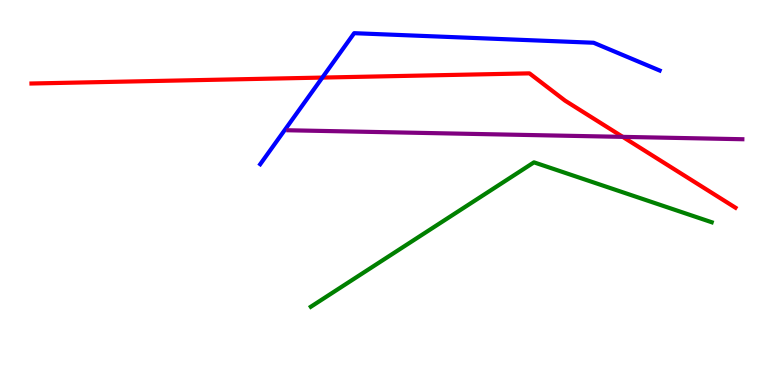[{'lines': ['blue', 'red'], 'intersections': [{'x': 4.16, 'y': 7.98}]}, {'lines': ['green', 'red'], 'intersections': []}, {'lines': ['purple', 'red'], 'intersections': [{'x': 8.04, 'y': 6.44}]}, {'lines': ['blue', 'green'], 'intersections': []}, {'lines': ['blue', 'purple'], 'intersections': []}, {'lines': ['green', 'purple'], 'intersections': []}]